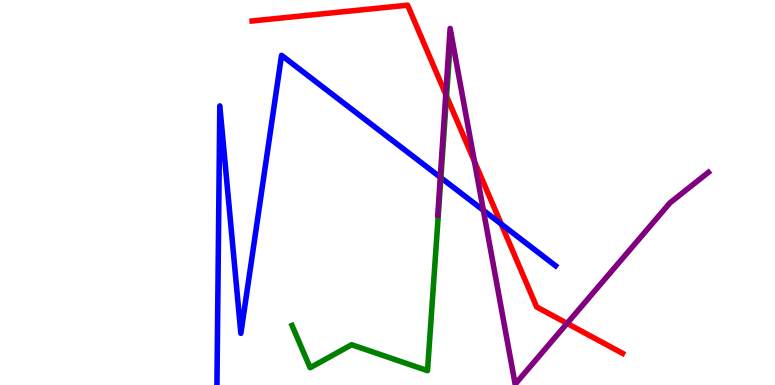[{'lines': ['blue', 'red'], 'intersections': [{'x': 6.47, 'y': 4.18}]}, {'lines': ['green', 'red'], 'intersections': [{'x': 5.76, 'y': 7.5}]}, {'lines': ['purple', 'red'], 'intersections': [{'x': 5.75, 'y': 7.55}, {'x': 6.12, 'y': 5.81}, {'x': 7.32, 'y': 1.6}]}, {'lines': ['blue', 'green'], 'intersections': [{'x': 5.69, 'y': 5.38}]}, {'lines': ['blue', 'purple'], 'intersections': [{'x': 5.68, 'y': 5.4}, {'x': 6.24, 'y': 4.54}]}, {'lines': ['green', 'purple'], 'intersections': []}]